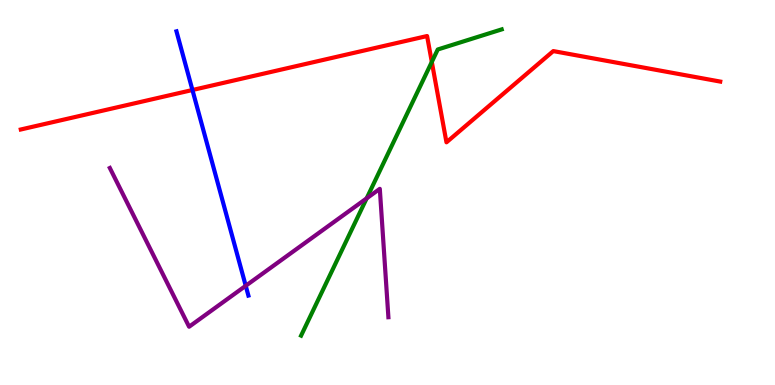[{'lines': ['blue', 'red'], 'intersections': [{'x': 2.48, 'y': 7.66}]}, {'lines': ['green', 'red'], 'intersections': [{'x': 5.57, 'y': 8.39}]}, {'lines': ['purple', 'red'], 'intersections': []}, {'lines': ['blue', 'green'], 'intersections': []}, {'lines': ['blue', 'purple'], 'intersections': [{'x': 3.17, 'y': 2.58}]}, {'lines': ['green', 'purple'], 'intersections': [{'x': 4.73, 'y': 4.85}]}]